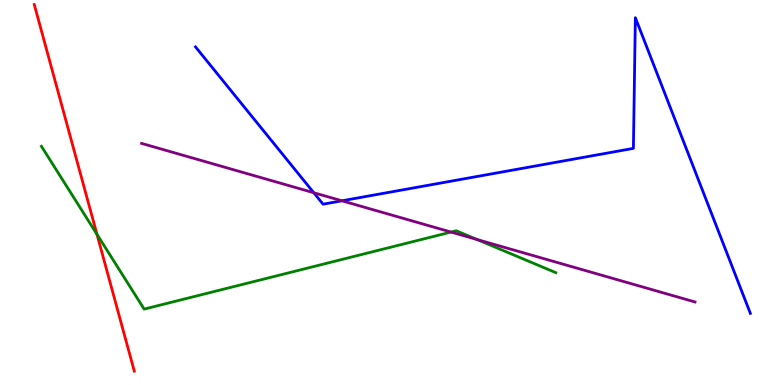[{'lines': ['blue', 'red'], 'intersections': []}, {'lines': ['green', 'red'], 'intersections': [{'x': 1.25, 'y': 3.91}]}, {'lines': ['purple', 'red'], 'intersections': []}, {'lines': ['blue', 'green'], 'intersections': []}, {'lines': ['blue', 'purple'], 'intersections': [{'x': 4.05, 'y': 4.99}, {'x': 4.41, 'y': 4.78}]}, {'lines': ['green', 'purple'], 'intersections': [{'x': 5.82, 'y': 3.97}, {'x': 6.15, 'y': 3.78}]}]